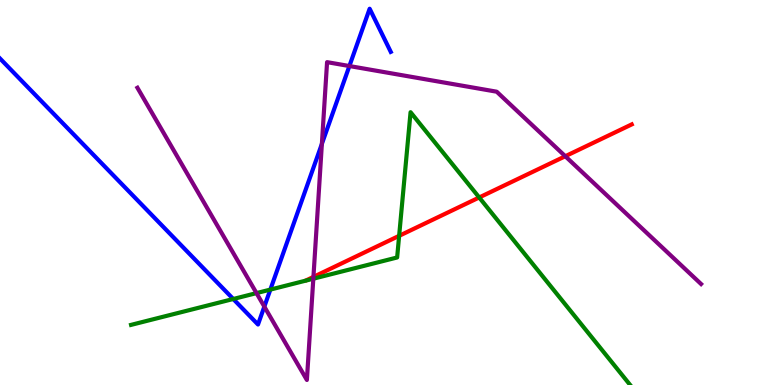[{'lines': ['blue', 'red'], 'intersections': []}, {'lines': ['green', 'red'], 'intersections': [{'x': 5.15, 'y': 3.87}, {'x': 6.18, 'y': 4.87}]}, {'lines': ['purple', 'red'], 'intersections': [{'x': 4.04, 'y': 2.81}, {'x': 7.29, 'y': 5.94}]}, {'lines': ['blue', 'green'], 'intersections': [{'x': 3.01, 'y': 2.23}, {'x': 3.49, 'y': 2.48}]}, {'lines': ['blue', 'purple'], 'intersections': [{'x': 3.41, 'y': 2.04}, {'x': 4.15, 'y': 6.26}, {'x': 4.51, 'y': 8.28}]}, {'lines': ['green', 'purple'], 'intersections': [{'x': 3.31, 'y': 2.39}, {'x': 4.04, 'y': 2.76}]}]